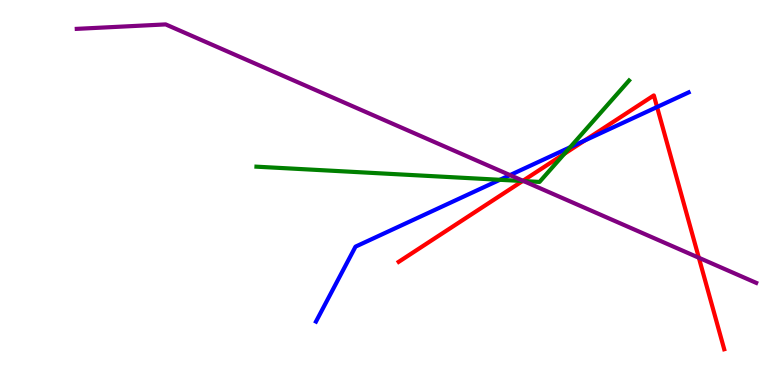[{'lines': ['blue', 'red'], 'intersections': [{'x': 7.54, 'y': 6.35}, {'x': 8.48, 'y': 7.22}]}, {'lines': ['green', 'red'], 'intersections': [{'x': 6.74, 'y': 5.3}, {'x': 7.28, 'y': 6.01}]}, {'lines': ['purple', 'red'], 'intersections': [{'x': 6.75, 'y': 5.3}, {'x': 9.02, 'y': 3.31}]}, {'lines': ['blue', 'green'], 'intersections': [{'x': 6.45, 'y': 5.33}, {'x': 7.36, 'y': 6.17}]}, {'lines': ['blue', 'purple'], 'intersections': [{'x': 6.58, 'y': 5.45}]}, {'lines': ['green', 'purple'], 'intersections': [{'x': 6.76, 'y': 5.3}]}]